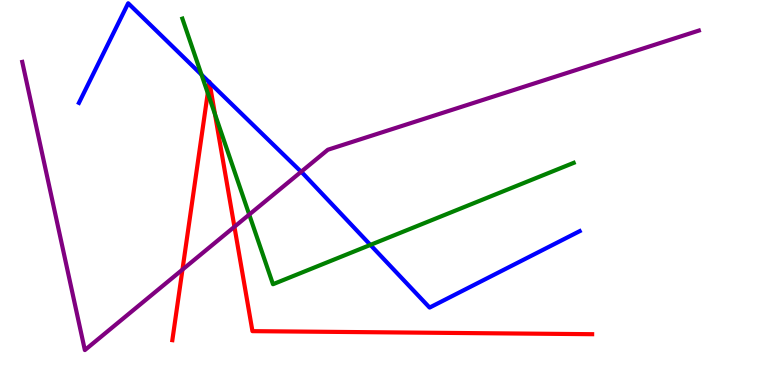[{'lines': ['blue', 'red'], 'intersections': [{'x': 2.7, 'y': 7.86}, {'x': 2.7, 'y': 7.86}]}, {'lines': ['green', 'red'], 'intersections': [{'x': 2.68, 'y': 7.58}, {'x': 2.77, 'y': 7.03}]}, {'lines': ['purple', 'red'], 'intersections': [{'x': 2.35, 'y': 3.0}, {'x': 3.02, 'y': 4.11}]}, {'lines': ['blue', 'green'], 'intersections': [{'x': 2.6, 'y': 8.06}, {'x': 4.78, 'y': 3.64}]}, {'lines': ['blue', 'purple'], 'intersections': [{'x': 3.89, 'y': 5.54}]}, {'lines': ['green', 'purple'], 'intersections': [{'x': 3.22, 'y': 4.43}]}]